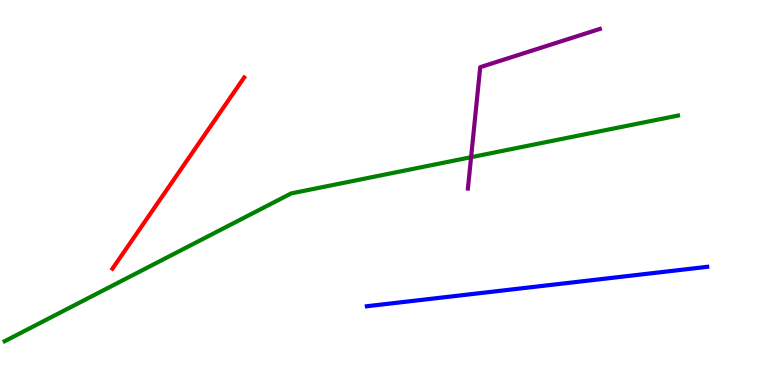[{'lines': ['blue', 'red'], 'intersections': []}, {'lines': ['green', 'red'], 'intersections': []}, {'lines': ['purple', 'red'], 'intersections': []}, {'lines': ['blue', 'green'], 'intersections': []}, {'lines': ['blue', 'purple'], 'intersections': []}, {'lines': ['green', 'purple'], 'intersections': [{'x': 6.08, 'y': 5.92}]}]